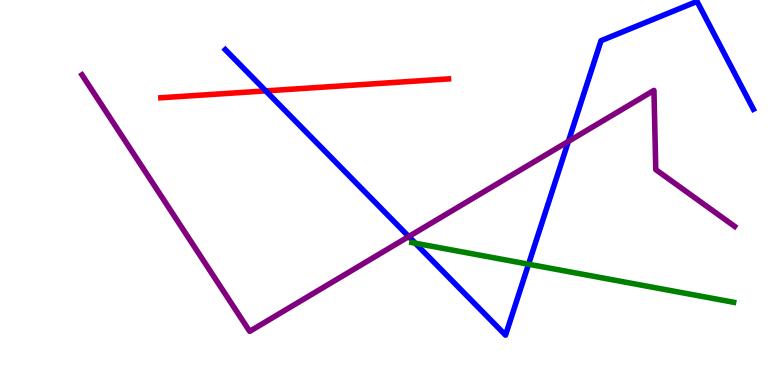[{'lines': ['blue', 'red'], 'intersections': [{'x': 3.43, 'y': 7.64}]}, {'lines': ['green', 'red'], 'intersections': []}, {'lines': ['purple', 'red'], 'intersections': []}, {'lines': ['blue', 'green'], 'intersections': [{'x': 5.36, 'y': 3.68}, {'x': 6.82, 'y': 3.14}]}, {'lines': ['blue', 'purple'], 'intersections': [{'x': 5.27, 'y': 3.86}, {'x': 7.33, 'y': 6.33}]}, {'lines': ['green', 'purple'], 'intersections': []}]